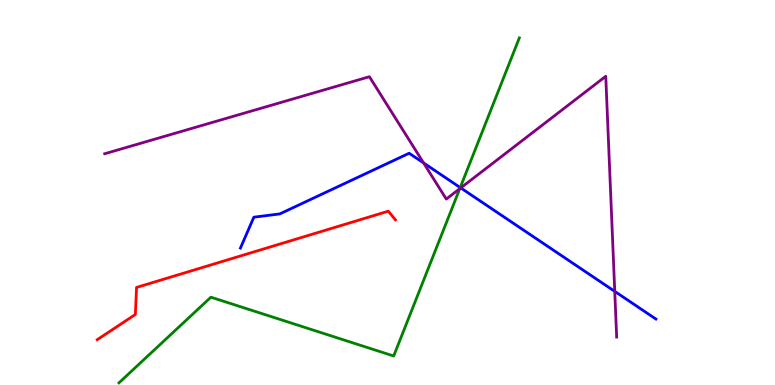[{'lines': ['blue', 'red'], 'intersections': []}, {'lines': ['green', 'red'], 'intersections': []}, {'lines': ['purple', 'red'], 'intersections': []}, {'lines': ['blue', 'green'], 'intersections': [{'x': 5.94, 'y': 5.13}]}, {'lines': ['blue', 'purple'], 'intersections': [{'x': 5.47, 'y': 5.77}, {'x': 5.95, 'y': 5.12}, {'x': 7.93, 'y': 2.43}]}, {'lines': ['green', 'purple'], 'intersections': [{'x': 5.93, 'y': 5.1}]}]